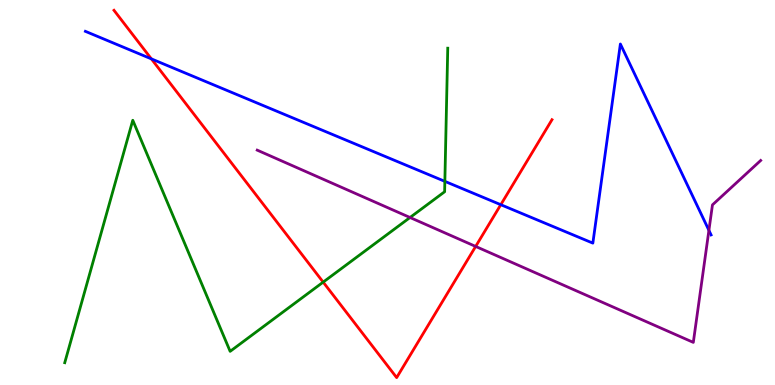[{'lines': ['blue', 'red'], 'intersections': [{'x': 1.95, 'y': 8.47}, {'x': 6.46, 'y': 4.68}]}, {'lines': ['green', 'red'], 'intersections': [{'x': 4.17, 'y': 2.67}]}, {'lines': ['purple', 'red'], 'intersections': [{'x': 6.14, 'y': 3.6}]}, {'lines': ['blue', 'green'], 'intersections': [{'x': 5.74, 'y': 5.29}]}, {'lines': ['blue', 'purple'], 'intersections': [{'x': 9.15, 'y': 4.02}]}, {'lines': ['green', 'purple'], 'intersections': [{'x': 5.29, 'y': 4.35}]}]